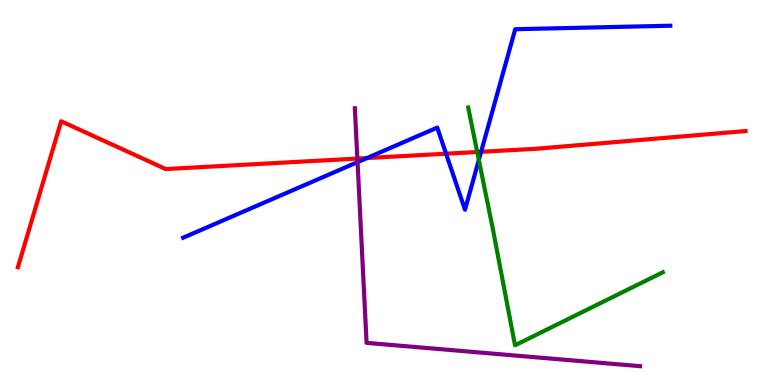[{'lines': ['blue', 'red'], 'intersections': [{'x': 4.74, 'y': 5.9}, {'x': 5.76, 'y': 6.01}, {'x': 6.21, 'y': 6.06}]}, {'lines': ['green', 'red'], 'intersections': [{'x': 6.16, 'y': 6.05}]}, {'lines': ['purple', 'red'], 'intersections': [{'x': 4.61, 'y': 5.88}]}, {'lines': ['blue', 'green'], 'intersections': [{'x': 6.18, 'y': 5.84}]}, {'lines': ['blue', 'purple'], 'intersections': [{'x': 4.61, 'y': 5.79}]}, {'lines': ['green', 'purple'], 'intersections': []}]